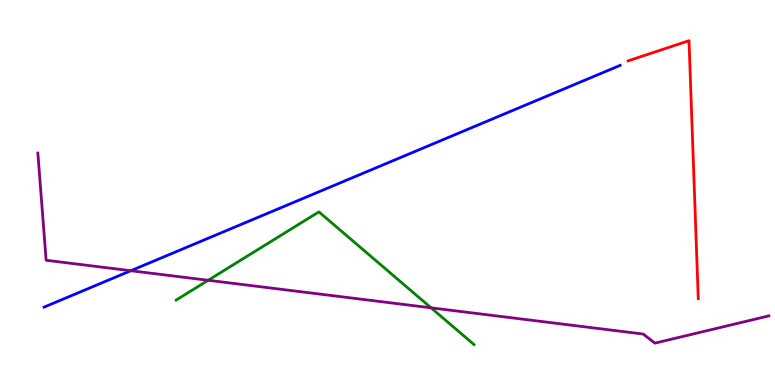[{'lines': ['blue', 'red'], 'intersections': []}, {'lines': ['green', 'red'], 'intersections': []}, {'lines': ['purple', 'red'], 'intersections': []}, {'lines': ['blue', 'green'], 'intersections': []}, {'lines': ['blue', 'purple'], 'intersections': [{'x': 1.69, 'y': 2.97}]}, {'lines': ['green', 'purple'], 'intersections': [{'x': 2.69, 'y': 2.72}, {'x': 5.56, 'y': 2.0}]}]